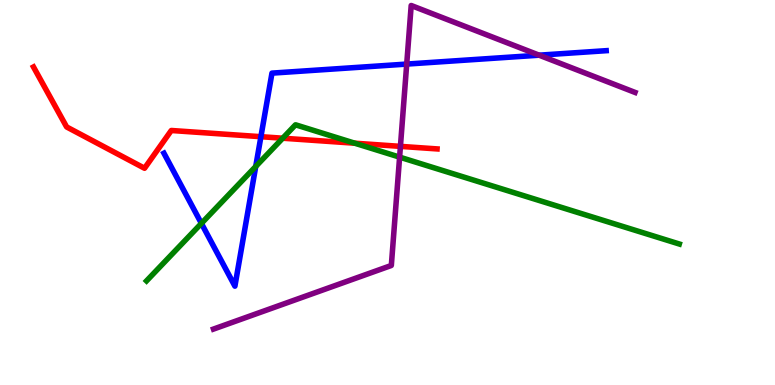[{'lines': ['blue', 'red'], 'intersections': [{'x': 3.37, 'y': 6.45}]}, {'lines': ['green', 'red'], 'intersections': [{'x': 3.65, 'y': 6.41}, {'x': 4.58, 'y': 6.28}]}, {'lines': ['purple', 'red'], 'intersections': [{'x': 5.17, 'y': 6.2}]}, {'lines': ['blue', 'green'], 'intersections': [{'x': 2.6, 'y': 4.2}, {'x': 3.3, 'y': 5.68}]}, {'lines': ['blue', 'purple'], 'intersections': [{'x': 5.25, 'y': 8.34}, {'x': 6.96, 'y': 8.57}]}, {'lines': ['green', 'purple'], 'intersections': [{'x': 5.16, 'y': 5.92}]}]